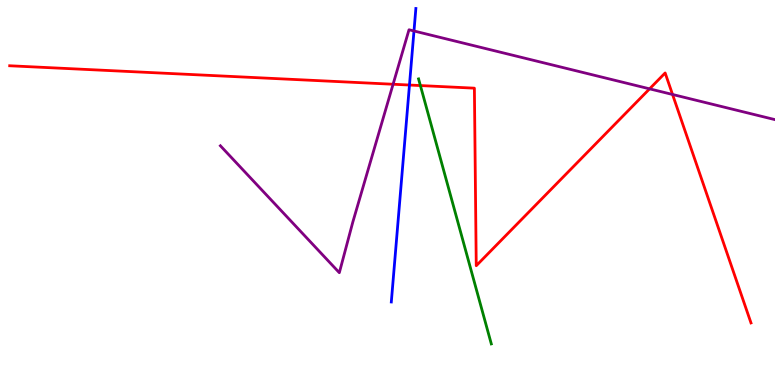[{'lines': ['blue', 'red'], 'intersections': [{'x': 5.28, 'y': 7.79}]}, {'lines': ['green', 'red'], 'intersections': [{'x': 5.42, 'y': 7.78}]}, {'lines': ['purple', 'red'], 'intersections': [{'x': 5.07, 'y': 7.81}, {'x': 8.38, 'y': 7.69}, {'x': 8.68, 'y': 7.55}]}, {'lines': ['blue', 'green'], 'intersections': []}, {'lines': ['blue', 'purple'], 'intersections': [{'x': 5.34, 'y': 9.2}]}, {'lines': ['green', 'purple'], 'intersections': []}]